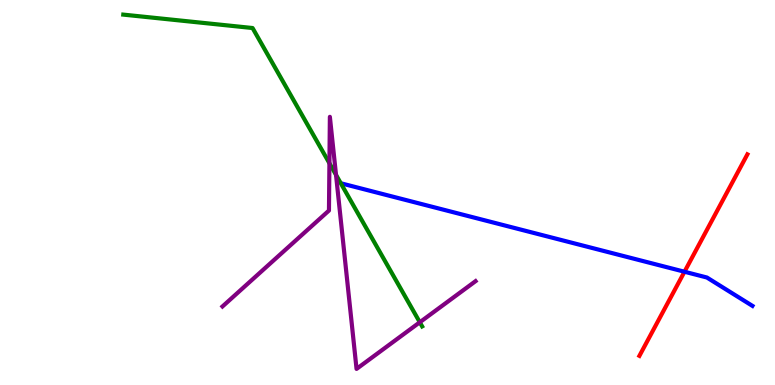[{'lines': ['blue', 'red'], 'intersections': [{'x': 8.83, 'y': 2.94}]}, {'lines': ['green', 'red'], 'intersections': []}, {'lines': ['purple', 'red'], 'intersections': []}, {'lines': ['blue', 'green'], 'intersections': []}, {'lines': ['blue', 'purple'], 'intersections': []}, {'lines': ['green', 'purple'], 'intersections': [{'x': 4.25, 'y': 5.76}, {'x': 4.34, 'y': 5.46}, {'x': 5.42, 'y': 1.63}]}]